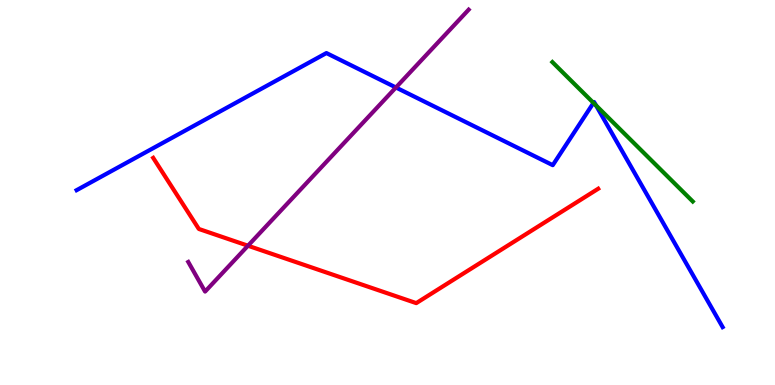[{'lines': ['blue', 'red'], 'intersections': []}, {'lines': ['green', 'red'], 'intersections': []}, {'lines': ['purple', 'red'], 'intersections': [{'x': 3.2, 'y': 3.62}]}, {'lines': ['blue', 'green'], 'intersections': [{'x': 7.66, 'y': 7.33}, {'x': 7.69, 'y': 7.26}]}, {'lines': ['blue', 'purple'], 'intersections': [{'x': 5.11, 'y': 7.73}]}, {'lines': ['green', 'purple'], 'intersections': []}]